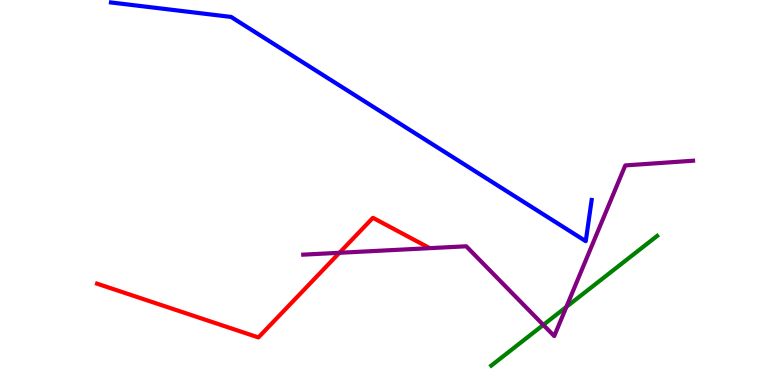[{'lines': ['blue', 'red'], 'intersections': []}, {'lines': ['green', 'red'], 'intersections': []}, {'lines': ['purple', 'red'], 'intersections': [{'x': 4.38, 'y': 3.43}]}, {'lines': ['blue', 'green'], 'intersections': []}, {'lines': ['blue', 'purple'], 'intersections': []}, {'lines': ['green', 'purple'], 'intersections': [{'x': 7.01, 'y': 1.56}, {'x': 7.31, 'y': 2.03}]}]